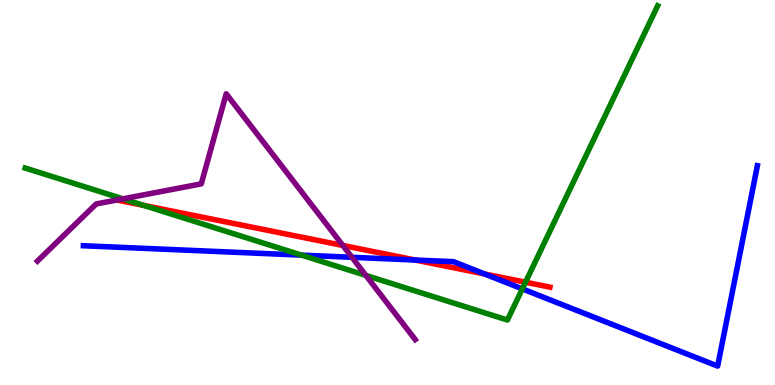[{'lines': ['blue', 'red'], 'intersections': [{'x': 5.36, 'y': 3.25}, {'x': 6.25, 'y': 2.88}]}, {'lines': ['green', 'red'], 'intersections': [{'x': 1.85, 'y': 4.67}, {'x': 6.78, 'y': 2.67}]}, {'lines': ['purple', 'red'], 'intersections': [{'x': 4.42, 'y': 3.62}]}, {'lines': ['blue', 'green'], 'intersections': [{'x': 3.89, 'y': 3.37}, {'x': 6.74, 'y': 2.5}]}, {'lines': ['blue', 'purple'], 'intersections': [{'x': 4.54, 'y': 3.32}]}, {'lines': ['green', 'purple'], 'intersections': [{'x': 1.59, 'y': 4.84}, {'x': 4.72, 'y': 2.85}]}]